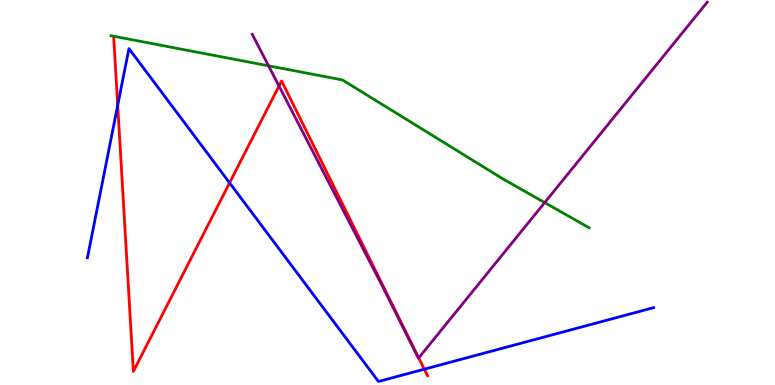[{'lines': ['blue', 'red'], 'intersections': [{'x': 1.52, 'y': 7.27}, {'x': 2.96, 'y': 5.25}, {'x': 5.48, 'y': 0.41}]}, {'lines': ['green', 'red'], 'intersections': []}, {'lines': ['purple', 'red'], 'intersections': [{'x': 3.6, 'y': 7.77}, {'x': 5.4, 'y': 0.704}]}, {'lines': ['blue', 'green'], 'intersections': []}, {'lines': ['blue', 'purple'], 'intersections': []}, {'lines': ['green', 'purple'], 'intersections': [{'x': 3.47, 'y': 8.29}, {'x': 7.03, 'y': 4.74}]}]